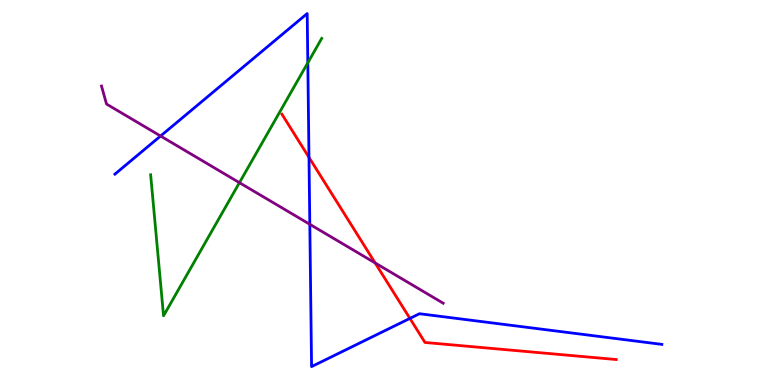[{'lines': ['blue', 'red'], 'intersections': [{'x': 3.99, 'y': 5.91}, {'x': 5.29, 'y': 1.73}]}, {'lines': ['green', 'red'], 'intersections': []}, {'lines': ['purple', 'red'], 'intersections': [{'x': 4.84, 'y': 3.17}]}, {'lines': ['blue', 'green'], 'intersections': [{'x': 3.97, 'y': 8.37}]}, {'lines': ['blue', 'purple'], 'intersections': [{'x': 2.07, 'y': 6.47}, {'x': 4.0, 'y': 4.17}]}, {'lines': ['green', 'purple'], 'intersections': [{'x': 3.09, 'y': 5.26}]}]